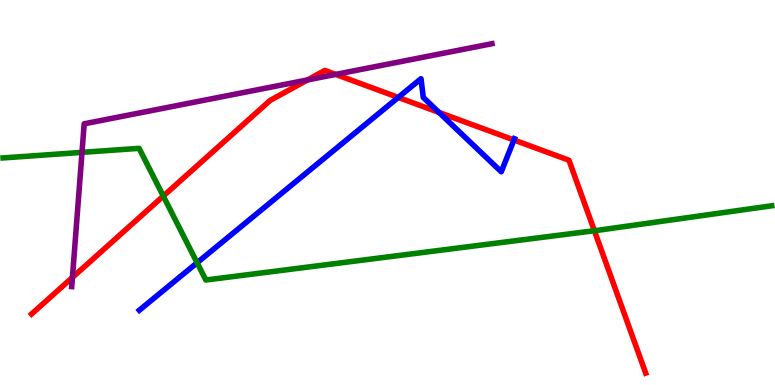[{'lines': ['blue', 'red'], 'intersections': [{'x': 5.14, 'y': 7.47}, {'x': 5.66, 'y': 7.08}, {'x': 6.63, 'y': 6.36}]}, {'lines': ['green', 'red'], 'intersections': [{'x': 2.11, 'y': 4.91}, {'x': 7.67, 'y': 4.01}]}, {'lines': ['purple', 'red'], 'intersections': [{'x': 0.935, 'y': 2.79}, {'x': 3.97, 'y': 7.92}, {'x': 4.33, 'y': 8.07}]}, {'lines': ['blue', 'green'], 'intersections': [{'x': 2.54, 'y': 3.18}]}, {'lines': ['blue', 'purple'], 'intersections': []}, {'lines': ['green', 'purple'], 'intersections': [{'x': 1.06, 'y': 6.04}]}]